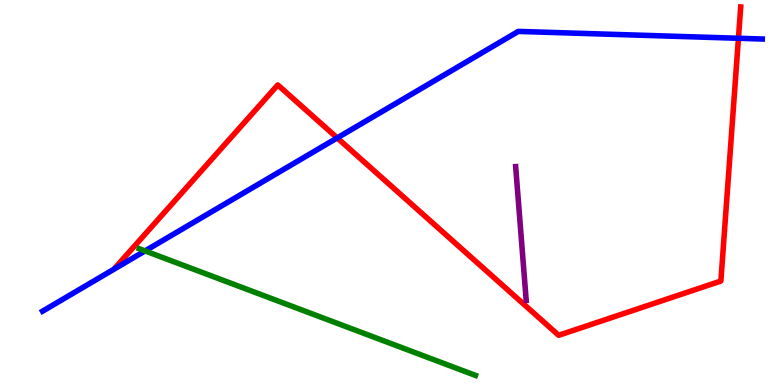[{'lines': ['blue', 'red'], 'intersections': [{'x': 4.35, 'y': 6.42}, {'x': 9.53, 'y': 9.01}]}, {'lines': ['green', 'red'], 'intersections': []}, {'lines': ['purple', 'red'], 'intersections': []}, {'lines': ['blue', 'green'], 'intersections': [{'x': 1.87, 'y': 3.48}]}, {'lines': ['blue', 'purple'], 'intersections': []}, {'lines': ['green', 'purple'], 'intersections': []}]